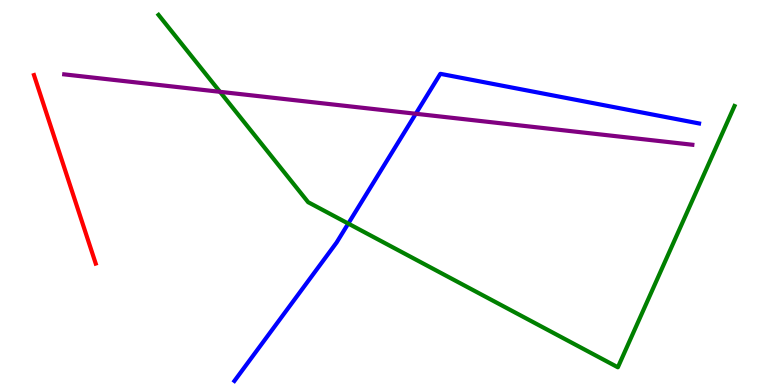[{'lines': ['blue', 'red'], 'intersections': []}, {'lines': ['green', 'red'], 'intersections': []}, {'lines': ['purple', 'red'], 'intersections': []}, {'lines': ['blue', 'green'], 'intersections': [{'x': 4.49, 'y': 4.19}]}, {'lines': ['blue', 'purple'], 'intersections': [{'x': 5.37, 'y': 7.05}]}, {'lines': ['green', 'purple'], 'intersections': [{'x': 2.84, 'y': 7.62}]}]